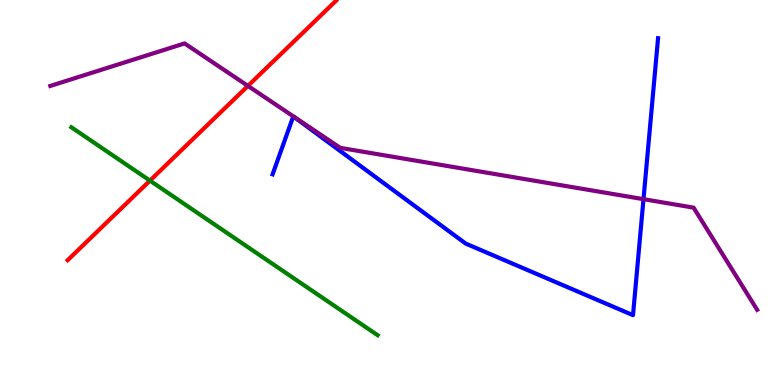[{'lines': ['blue', 'red'], 'intersections': []}, {'lines': ['green', 'red'], 'intersections': [{'x': 1.93, 'y': 5.31}]}, {'lines': ['purple', 'red'], 'intersections': [{'x': 3.2, 'y': 7.77}]}, {'lines': ['blue', 'green'], 'intersections': []}, {'lines': ['blue', 'purple'], 'intersections': [{'x': 8.3, 'y': 4.83}]}, {'lines': ['green', 'purple'], 'intersections': []}]